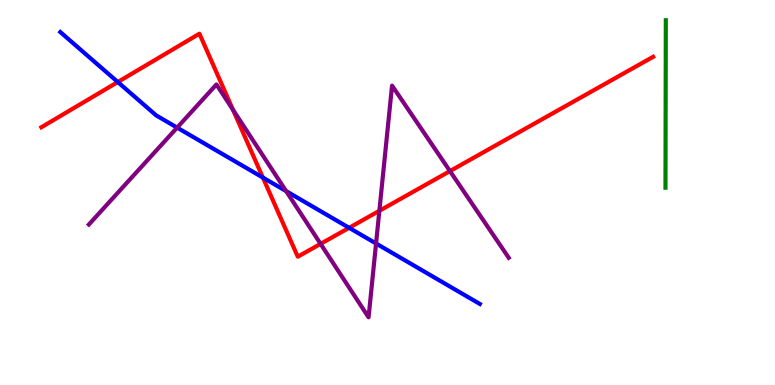[{'lines': ['blue', 'red'], 'intersections': [{'x': 1.52, 'y': 7.87}, {'x': 3.39, 'y': 5.39}, {'x': 4.5, 'y': 4.08}]}, {'lines': ['green', 'red'], 'intersections': []}, {'lines': ['purple', 'red'], 'intersections': [{'x': 3.01, 'y': 7.15}, {'x': 4.14, 'y': 3.67}, {'x': 4.9, 'y': 4.52}, {'x': 5.81, 'y': 5.56}]}, {'lines': ['blue', 'green'], 'intersections': []}, {'lines': ['blue', 'purple'], 'intersections': [{'x': 2.29, 'y': 6.69}, {'x': 3.69, 'y': 5.04}, {'x': 4.85, 'y': 3.68}]}, {'lines': ['green', 'purple'], 'intersections': []}]